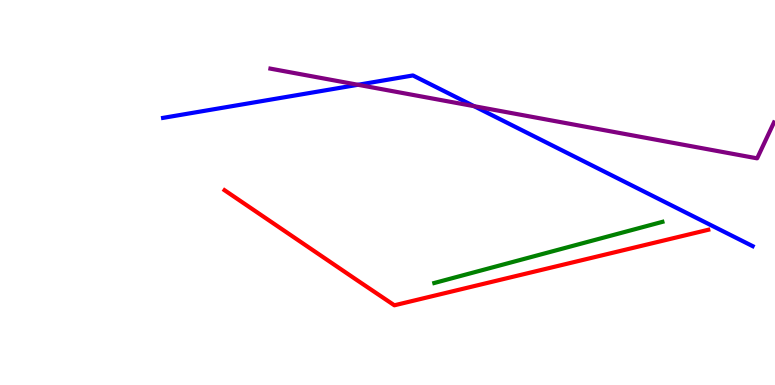[{'lines': ['blue', 'red'], 'intersections': []}, {'lines': ['green', 'red'], 'intersections': []}, {'lines': ['purple', 'red'], 'intersections': []}, {'lines': ['blue', 'green'], 'intersections': []}, {'lines': ['blue', 'purple'], 'intersections': [{'x': 4.62, 'y': 7.8}, {'x': 6.12, 'y': 7.24}]}, {'lines': ['green', 'purple'], 'intersections': []}]